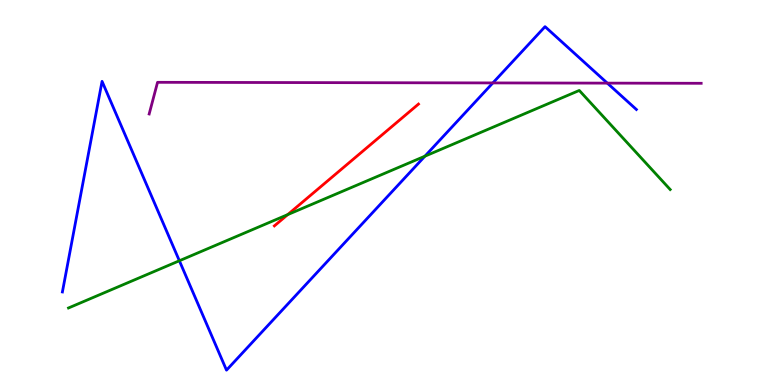[{'lines': ['blue', 'red'], 'intersections': []}, {'lines': ['green', 'red'], 'intersections': [{'x': 3.71, 'y': 4.43}]}, {'lines': ['purple', 'red'], 'intersections': []}, {'lines': ['blue', 'green'], 'intersections': [{'x': 2.31, 'y': 3.23}, {'x': 5.48, 'y': 5.94}]}, {'lines': ['blue', 'purple'], 'intersections': [{'x': 6.36, 'y': 7.85}, {'x': 7.84, 'y': 7.84}]}, {'lines': ['green', 'purple'], 'intersections': []}]